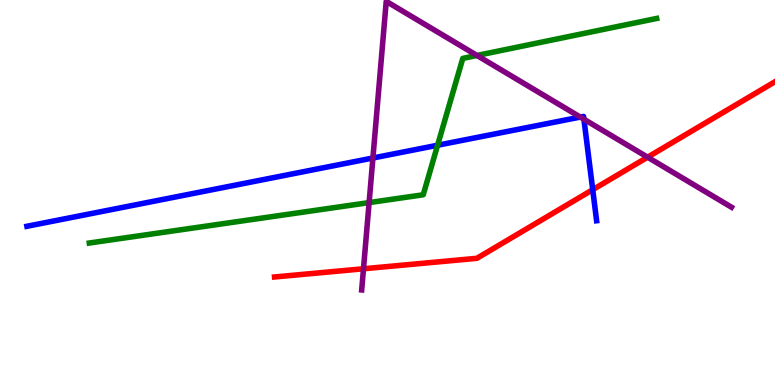[{'lines': ['blue', 'red'], 'intersections': [{'x': 7.65, 'y': 5.07}]}, {'lines': ['green', 'red'], 'intersections': []}, {'lines': ['purple', 'red'], 'intersections': [{'x': 4.69, 'y': 3.02}, {'x': 8.36, 'y': 5.92}]}, {'lines': ['blue', 'green'], 'intersections': [{'x': 5.65, 'y': 6.23}]}, {'lines': ['blue', 'purple'], 'intersections': [{'x': 4.81, 'y': 5.9}, {'x': 7.49, 'y': 6.96}, {'x': 7.53, 'y': 6.9}]}, {'lines': ['green', 'purple'], 'intersections': [{'x': 4.76, 'y': 4.74}, {'x': 6.15, 'y': 8.56}]}]